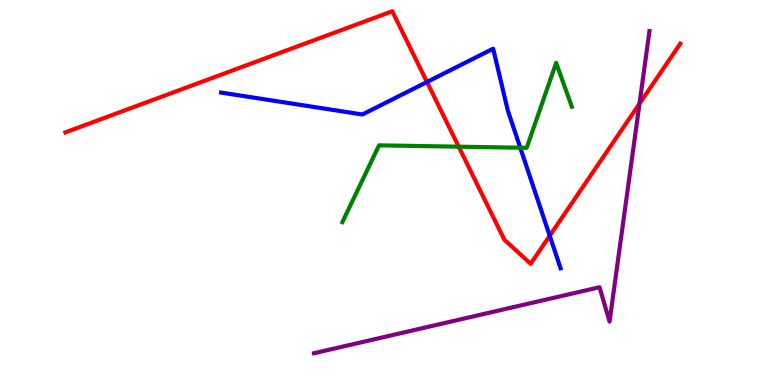[{'lines': ['blue', 'red'], 'intersections': [{'x': 5.51, 'y': 7.87}, {'x': 7.09, 'y': 3.88}]}, {'lines': ['green', 'red'], 'intersections': [{'x': 5.92, 'y': 6.19}]}, {'lines': ['purple', 'red'], 'intersections': [{'x': 8.25, 'y': 7.31}]}, {'lines': ['blue', 'green'], 'intersections': [{'x': 6.71, 'y': 6.16}]}, {'lines': ['blue', 'purple'], 'intersections': []}, {'lines': ['green', 'purple'], 'intersections': []}]